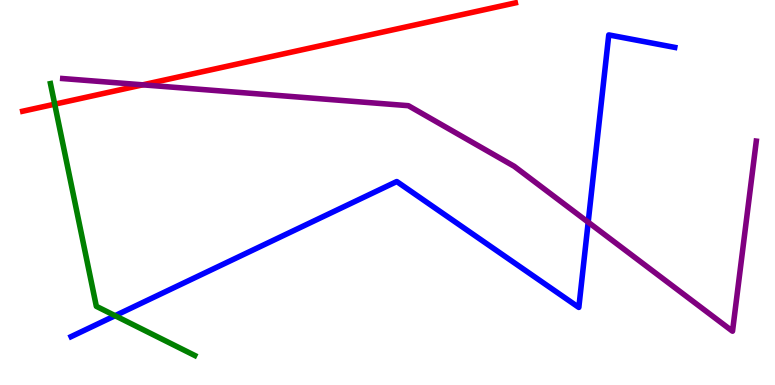[{'lines': ['blue', 'red'], 'intersections': []}, {'lines': ['green', 'red'], 'intersections': [{'x': 0.706, 'y': 7.29}]}, {'lines': ['purple', 'red'], 'intersections': [{'x': 1.84, 'y': 7.8}]}, {'lines': ['blue', 'green'], 'intersections': [{'x': 1.49, 'y': 1.8}]}, {'lines': ['blue', 'purple'], 'intersections': [{'x': 7.59, 'y': 4.23}]}, {'lines': ['green', 'purple'], 'intersections': []}]